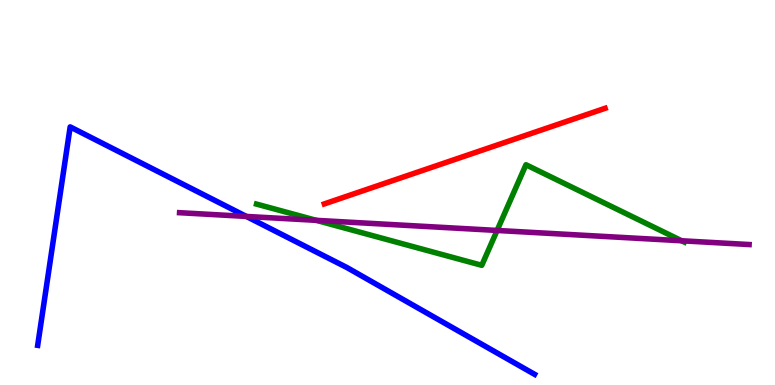[{'lines': ['blue', 'red'], 'intersections': []}, {'lines': ['green', 'red'], 'intersections': []}, {'lines': ['purple', 'red'], 'intersections': []}, {'lines': ['blue', 'green'], 'intersections': []}, {'lines': ['blue', 'purple'], 'intersections': [{'x': 3.18, 'y': 4.38}]}, {'lines': ['green', 'purple'], 'intersections': [{'x': 4.08, 'y': 4.28}, {'x': 6.41, 'y': 4.01}, {'x': 8.8, 'y': 3.75}]}]